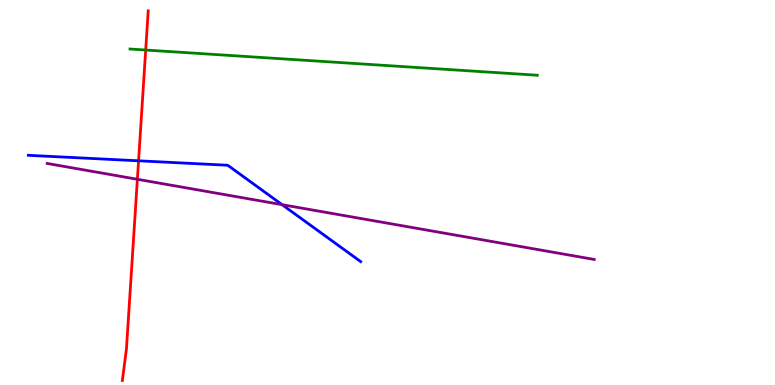[{'lines': ['blue', 'red'], 'intersections': [{'x': 1.79, 'y': 5.82}]}, {'lines': ['green', 'red'], 'intersections': [{'x': 1.88, 'y': 8.7}]}, {'lines': ['purple', 'red'], 'intersections': [{'x': 1.77, 'y': 5.34}]}, {'lines': ['blue', 'green'], 'intersections': []}, {'lines': ['blue', 'purple'], 'intersections': [{'x': 3.64, 'y': 4.68}]}, {'lines': ['green', 'purple'], 'intersections': []}]